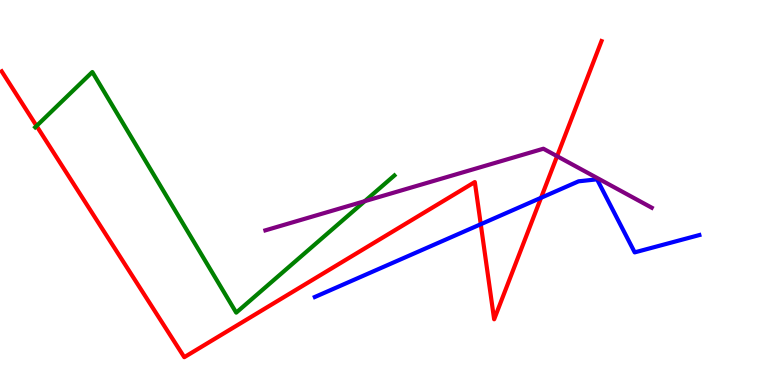[{'lines': ['blue', 'red'], 'intersections': [{'x': 6.2, 'y': 4.18}, {'x': 6.98, 'y': 4.86}]}, {'lines': ['green', 'red'], 'intersections': [{'x': 0.472, 'y': 6.73}]}, {'lines': ['purple', 'red'], 'intersections': [{'x': 7.19, 'y': 5.94}]}, {'lines': ['blue', 'green'], 'intersections': []}, {'lines': ['blue', 'purple'], 'intersections': []}, {'lines': ['green', 'purple'], 'intersections': [{'x': 4.71, 'y': 4.77}]}]